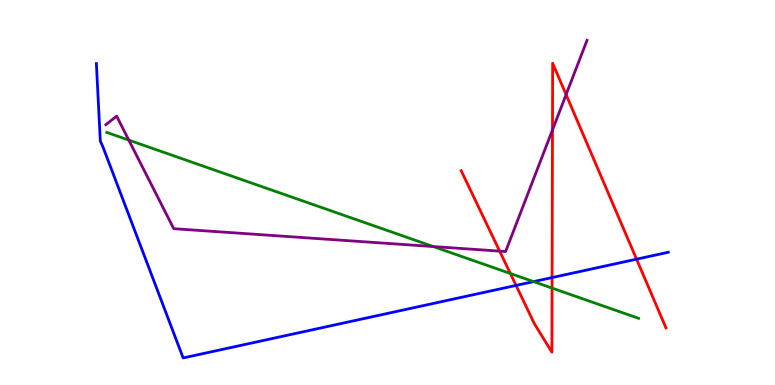[{'lines': ['blue', 'red'], 'intersections': [{'x': 6.66, 'y': 2.59}, {'x': 7.12, 'y': 2.79}, {'x': 8.21, 'y': 3.27}]}, {'lines': ['green', 'red'], 'intersections': [{'x': 6.59, 'y': 2.9}, {'x': 7.12, 'y': 2.52}]}, {'lines': ['purple', 'red'], 'intersections': [{'x': 6.45, 'y': 3.48}, {'x': 7.13, 'y': 6.63}, {'x': 7.3, 'y': 7.54}]}, {'lines': ['blue', 'green'], 'intersections': [{'x': 6.88, 'y': 2.69}]}, {'lines': ['blue', 'purple'], 'intersections': []}, {'lines': ['green', 'purple'], 'intersections': [{'x': 1.66, 'y': 6.36}, {'x': 5.59, 'y': 3.6}]}]